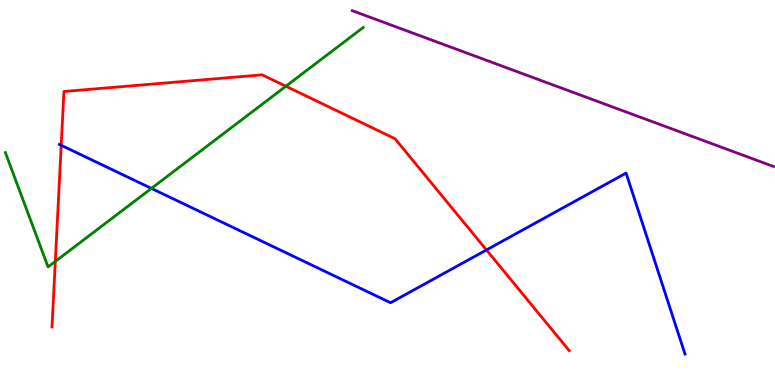[{'lines': ['blue', 'red'], 'intersections': [{'x': 0.79, 'y': 6.23}, {'x': 6.28, 'y': 3.51}]}, {'lines': ['green', 'red'], 'intersections': [{'x': 0.714, 'y': 3.21}, {'x': 3.69, 'y': 7.76}]}, {'lines': ['purple', 'red'], 'intersections': []}, {'lines': ['blue', 'green'], 'intersections': [{'x': 1.95, 'y': 5.11}]}, {'lines': ['blue', 'purple'], 'intersections': []}, {'lines': ['green', 'purple'], 'intersections': []}]